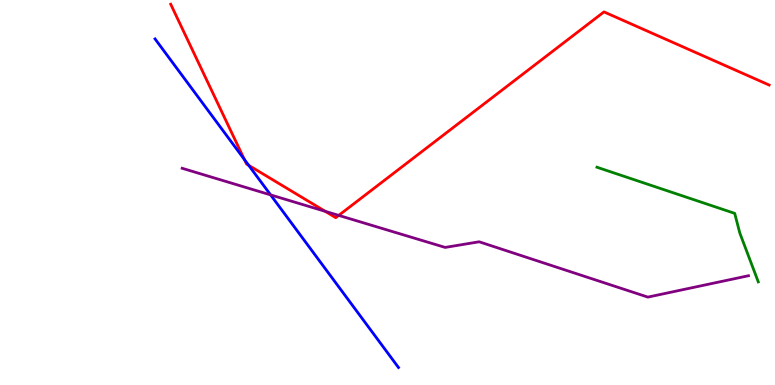[{'lines': ['blue', 'red'], 'intersections': [{'x': 3.15, 'y': 5.86}, {'x': 3.21, 'y': 5.71}]}, {'lines': ['green', 'red'], 'intersections': []}, {'lines': ['purple', 'red'], 'intersections': [{'x': 4.2, 'y': 4.51}, {'x': 4.37, 'y': 4.41}]}, {'lines': ['blue', 'green'], 'intersections': []}, {'lines': ['blue', 'purple'], 'intersections': [{'x': 3.49, 'y': 4.94}]}, {'lines': ['green', 'purple'], 'intersections': []}]